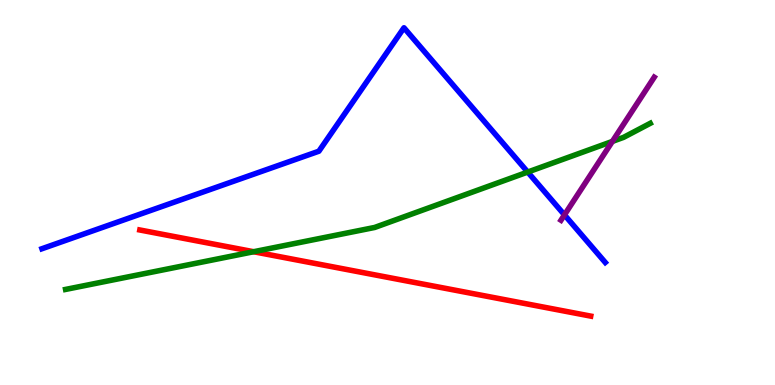[{'lines': ['blue', 'red'], 'intersections': []}, {'lines': ['green', 'red'], 'intersections': [{'x': 3.27, 'y': 3.46}]}, {'lines': ['purple', 'red'], 'intersections': []}, {'lines': ['blue', 'green'], 'intersections': [{'x': 6.81, 'y': 5.53}]}, {'lines': ['blue', 'purple'], 'intersections': [{'x': 7.28, 'y': 4.42}]}, {'lines': ['green', 'purple'], 'intersections': [{'x': 7.9, 'y': 6.33}]}]